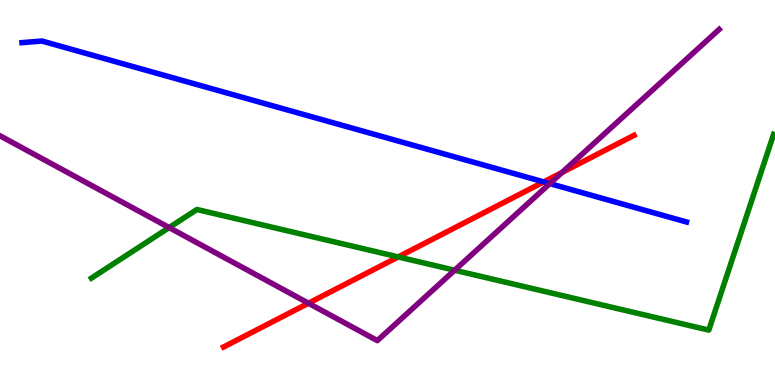[{'lines': ['blue', 'red'], 'intersections': [{'x': 7.02, 'y': 5.28}]}, {'lines': ['green', 'red'], 'intersections': [{'x': 5.14, 'y': 3.33}]}, {'lines': ['purple', 'red'], 'intersections': [{'x': 3.98, 'y': 2.12}, {'x': 7.25, 'y': 5.52}]}, {'lines': ['blue', 'green'], 'intersections': []}, {'lines': ['blue', 'purple'], 'intersections': [{'x': 7.09, 'y': 5.23}]}, {'lines': ['green', 'purple'], 'intersections': [{'x': 2.18, 'y': 4.09}, {'x': 5.87, 'y': 2.98}]}]